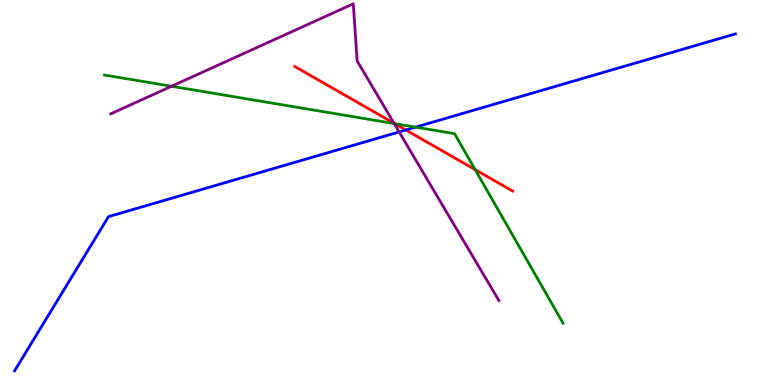[{'lines': ['blue', 'red'], 'intersections': [{'x': 5.24, 'y': 6.62}]}, {'lines': ['green', 'red'], 'intersections': [{'x': 5.09, 'y': 6.79}, {'x': 6.13, 'y': 5.59}]}, {'lines': ['purple', 'red'], 'intersections': [{'x': 5.08, 'y': 6.8}]}, {'lines': ['blue', 'green'], 'intersections': [{'x': 5.36, 'y': 6.7}]}, {'lines': ['blue', 'purple'], 'intersections': [{'x': 5.15, 'y': 6.57}]}, {'lines': ['green', 'purple'], 'intersections': [{'x': 2.21, 'y': 7.76}, {'x': 5.09, 'y': 6.79}]}]